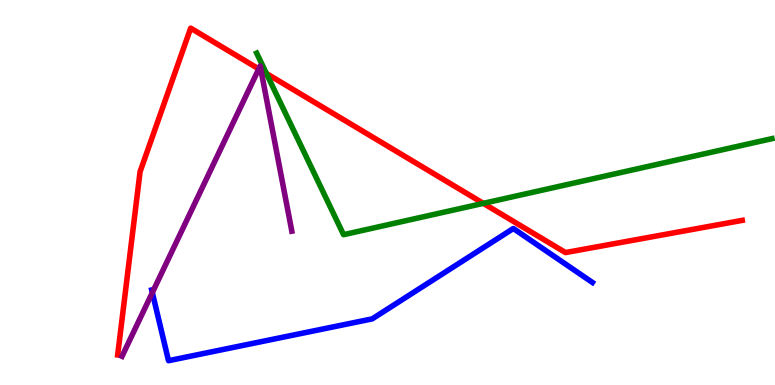[{'lines': ['blue', 'red'], 'intersections': []}, {'lines': ['green', 'red'], 'intersections': [{'x': 3.44, 'y': 8.09}, {'x': 6.24, 'y': 4.72}]}, {'lines': ['purple', 'red'], 'intersections': [{'x': 3.34, 'y': 8.21}, {'x': 3.37, 'y': 8.18}]}, {'lines': ['blue', 'green'], 'intersections': []}, {'lines': ['blue', 'purple'], 'intersections': [{'x': 1.97, 'y': 2.4}]}, {'lines': ['green', 'purple'], 'intersections': []}]